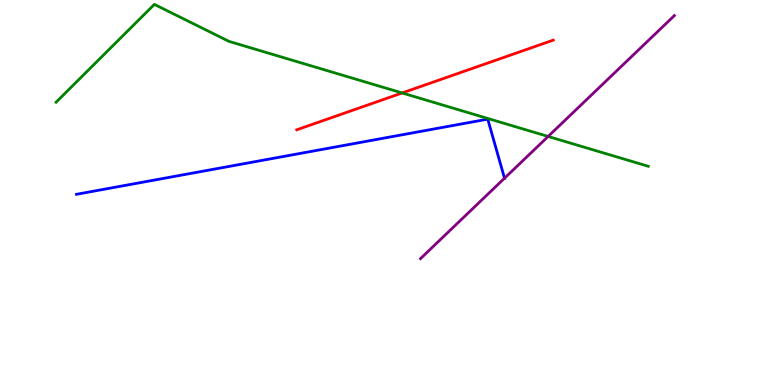[{'lines': ['blue', 'red'], 'intersections': []}, {'lines': ['green', 'red'], 'intersections': [{'x': 5.19, 'y': 7.59}]}, {'lines': ['purple', 'red'], 'intersections': []}, {'lines': ['blue', 'green'], 'intersections': []}, {'lines': ['blue', 'purple'], 'intersections': [{'x': 6.51, 'y': 5.37}]}, {'lines': ['green', 'purple'], 'intersections': [{'x': 7.07, 'y': 6.46}]}]